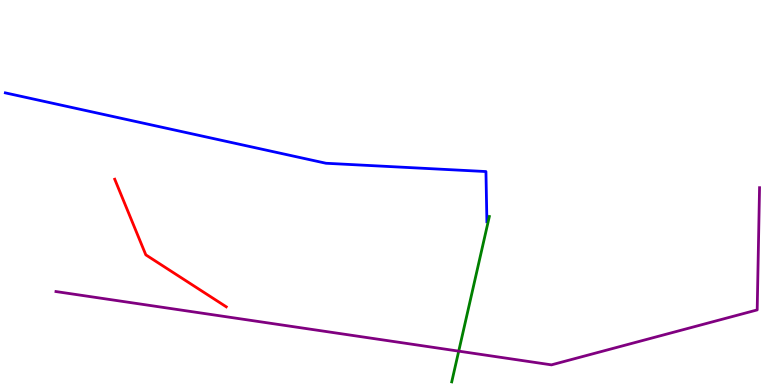[{'lines': ['blue', 'red'], 'intersections': []}, {'lines': ['green', 'red'], 'intersections': []}, {'lines': ['purple', 'red'], 'intersections': []}, {'lines': ['blue', 'green'], 'intersections': []}, {'lines': ['blue', 'purple'], 'intersections': []}, {'lines': ['green', 'purple'], 'intersections': [{'x': 5.92, 'y': 0.879}]}]